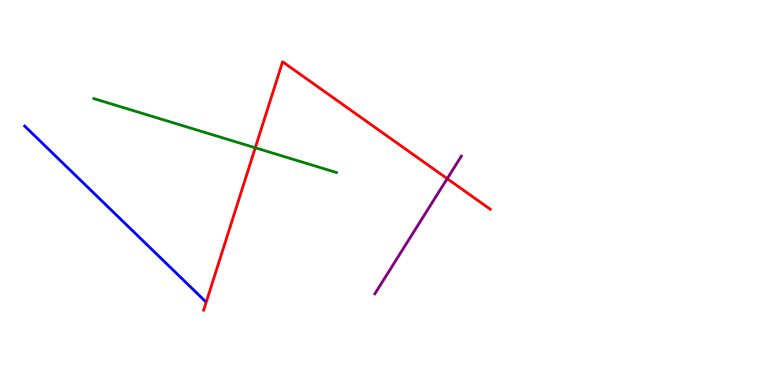[{'lines': ['blue', 'red'], 'intersections': []}, {'lines': ['green', 'red'], 'intersections': [{'x': 3.29, 'y': 6.16}]}, {'lines': ['purple', 'red'], 'intersections': [{'x': 5.77, 'y': 5.36}]}, {'lines': ['blue', 'green'], 'intersections': []}, {'lines': ['blue', 'purple'], 'intersections': []}, {'lines': ['green', 'purple'], 'intersections': []}]